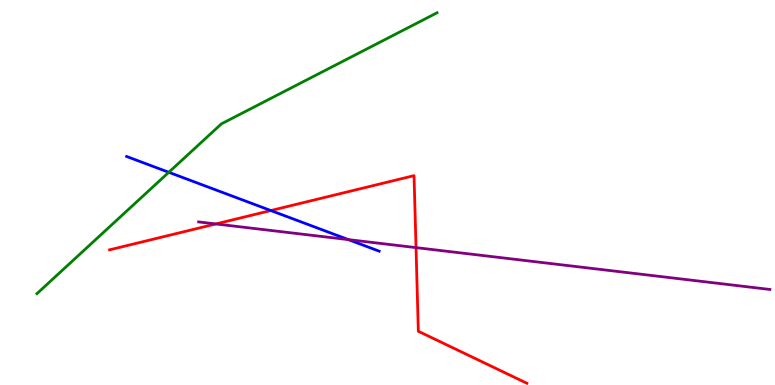[{'lines': ['blue', 'red'], 'intersections': [{'x': 3.49, 'y': 4.53}]}, {'lines': ['green', 'red'], 'intersections': []}, {'lines': ['purple', 'red'], 'intersections': [{'x': 2.78, 'y': 4.18}, {'x': 5.37, 'y': 3.57}]}, {'lines': ['blue', 'green'], 'intersections': [{'x': 2.18, 'y': 5.52}]}, {'lines': ['blue', 'purple'], 'intersections': [{'x': 4.5, 'y': 3.78}]}, {'lines': ['green', 'purple'], 'intersections': []}]